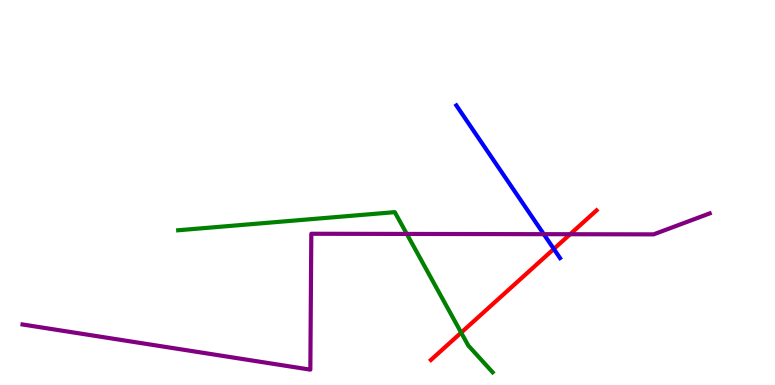[{'lines': ['blue', 'red'], 'intersections': [{'x': 7.15, 'y': 3.53}]}, {'lines': ['green', 'red'], 'intersections': [{'x': 5.95, 'y': 1.36}]}, {'lines': ['purple', 'red'], 'intersections': [{'x': 7.36, 'y': 3.92}]}, {'lines': ['blue', 'green'], 'intersections': []}, {'lines': ['blue', 'purple'], 'intersections': [{'x': 7.02, 'y': 3.92}]}, {'lines': ['green', 'purple'], 'intersections': [{'x': 5.25, 'y': 3.92}]}]